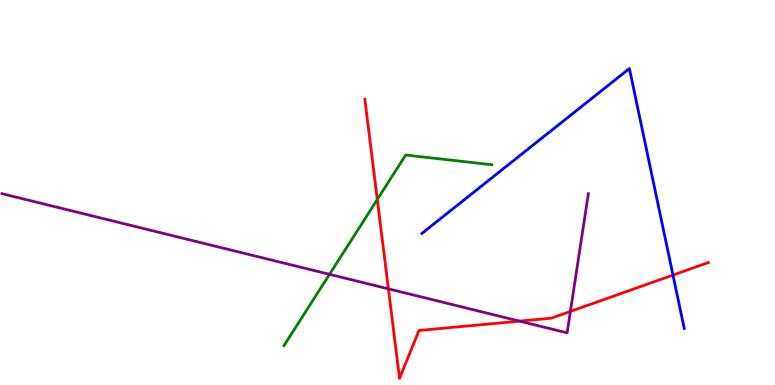[{'lines': ['blue', 'red'], 'intersections': [{'x': 8.68, 'y': 2.86}]}, {'lines': ['green', 'red'], 'intersections': [{'x': 4.87, 'y': 4.82}]}, {'lines': ['purple', 'red'], 'intersections': [{'x': 5.01, 'y': 2.5}, {'x': 6.7, 'y': 1.66}, {'x': 7.36, 'y': 1.91}]}, {'lines': ['blue', 'green'], 'intersections': []}, {'lines': ['blue', 'purple'], 'intersections': []}, {'lines': ['green', 'purple'], 'intersections': [{'x': 4.25, 'y': 2.87}]}]